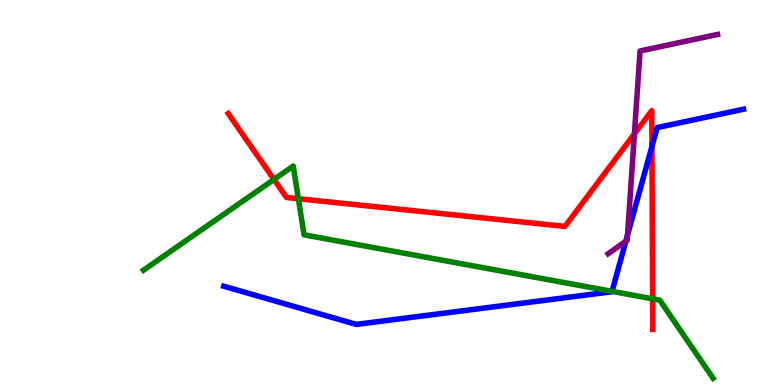[{'lines': ['blue', 'red'], 'intersections': [{'x': 8.41, 'y': 6.19}]}, {'lines': ['green', 'red'], 'intersections': [{'x': 3.54, 'y': 5.34}, {'x': 3.85, 'y': 4.84}, {'x': 8.42, 'y': 2.24}]}, {'lines': ['purple', 'red'], 'intersections': [{'x': 8.19, 'y': 6.52}]}, {'lines': ['blue', 'green'], 'intersections': [{'x': 7.9, 'y': 2.43}]}, {'lines': ['blue', 'purple'], 'intersections': [{'x': 8.08, 'y': 3.73}, {'x': 8.1, 'y': 3.89}]}, {'lines': ['green', 'purple'], 'intersections': []}]